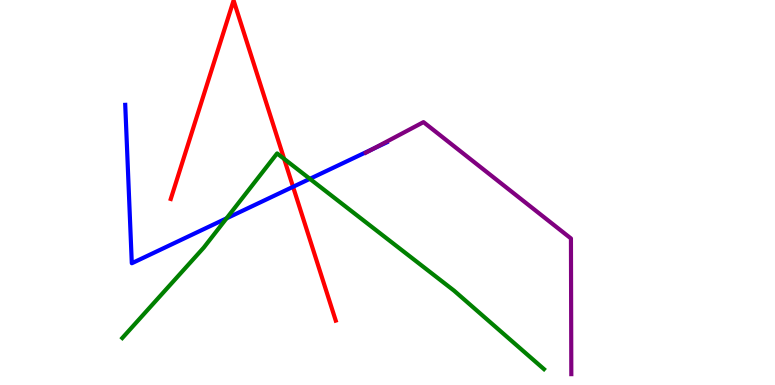[{'lines': ['blue', 'red'], 'intersections': [{'x': 3.78, 'y': 5.15}]}, {'lines': ['green', 'red'], 'intersections': [{'x': 3.67, 'y': 5.87}]}, {'lines': ['purple', 'red'], 'intersections': []}, {'lines': ['blue', 'green'], 'intersections': [{'x': 2.92, 'y': 4.33}, {'x': 4.0, 'y': 5.35}]}, {'lines': ['blue', 'purple'], 'intersections': [{'x': 4.81, 'y': 6.13}]}, {'lines': ['green', 'purple'], 'intersections': []}]